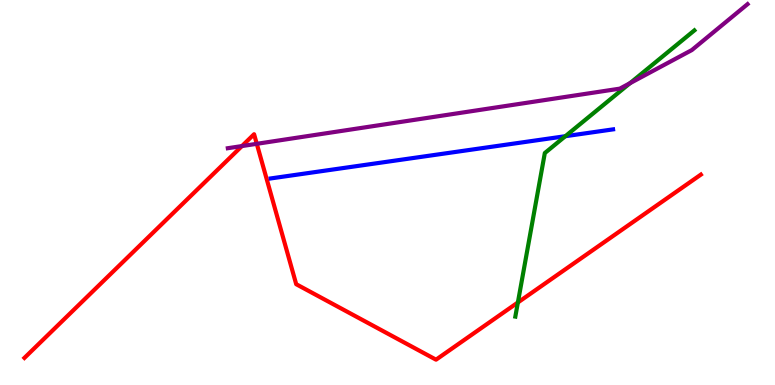[{'lines': ['blue', 'red'], 'intersections': []}, {'lines': ['green', 'red'], 'intersections': [{'x': 6.68, 'y': 2.14}]}, {'lines': ['purple', 'red'], 'intersections': [{'x': 3.12, 'y': 6.21}, {'x': 3.31, 'y': 6.26}]}, {'lines': ['blue', 'green'], 'intersections': [{'x': 7.29, 'y': 6.46}]}, {'lines': ['blue', 'purple'], 'intersections': []}, {'lines': ['green', 'purple'], 'intersections': [{'x': 8.13, 'y': 7.84}]}]